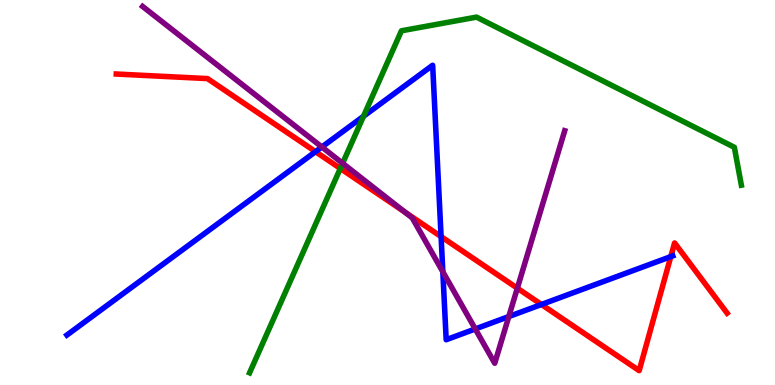[{'lines': ['blue', 'red'], 'intersections': [{'x': 4.07, 'y': 6.06}, {'x': 5.69, 'y': 3.85}, {'x': 6.99, 'y': 2.09}, {'x': 8.66, 'y': 3.33}]}, {'lines': ['green', 'red'], 'intersections': [{'x': 4.39, 'y': 5.62}]}, {'lines': ['purple', 'red'], 'intersections': [{'x': 5.23, 'y': 4.49}, {'x': 6.68, 'y': 2.51}]}, {'lines': ['blue', 'green'], 'intersections': [{'x': 4.69, 'y': 6.98}]}, {'lines': ['blue', 'purple'], 'intersections': [{'x': 4.15, 'y': 6.18}, {'x': 5.71, 'y': 2.94}, {'x': 6.13, 'y': 1.46}, {'x': 6.57, 'y': 1.78}]}, {'lines': ['green', 'purple'], 'intersections': [{'x': 4.42, 'y': 5.76}]}]